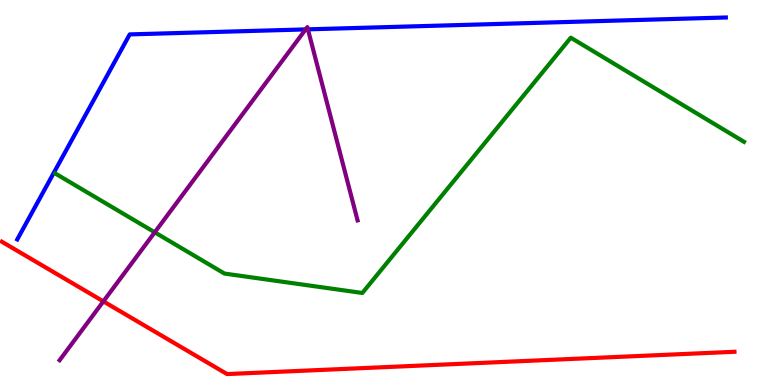[{'lines': ['blue', 'red'], 'intersections': []}, {'lines': ['green', 'red'], 'intersections': []}, {'lines': ['purple', 'red'], 'intersections': [{'x': 1.33, 'y': 2.17}]}, {'lines': ['blue', 'green'], 'intersections': []}, {'lines': ['blue', 'purple'], 'intersections': [{'x': 3.94, 'y': 9.24}, {'x': 3.97, 'y': 9.24}]}, {'lines': ['green', 'purple'], 'intersections': [{'x': 2.0, 'y': 3.97}]}]